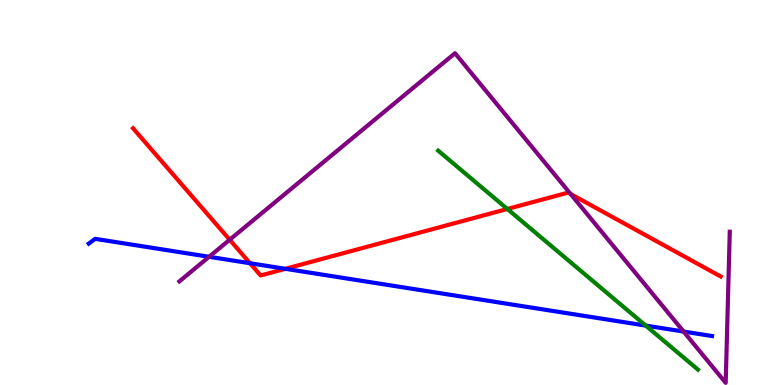[{'lines': ['blue', 'red'], 'intersections': [{'x': 3.23, 'y': 3.16}, {'x': 3.68, 'y': 3.02}]}, {'lines': ['green', 'red'], 'intersections': [{'x': 6.55, 'y': 4.57}]}, {'lines': ['purple', 'red'], 'intersections': [{'x': 2.96, 'y': 3.77}, {'x': 7.36, 'y': 4.96}]}, {'lines': ['blue', 'green'], 'intersections': [{'x': 8.33, 'y': 1.54}]}, {'lines': ['blue', 'purple'], 'intersections': [{'x': 2.7, 'y': 3.33}, {'x': 8.82, 'y': 1.39}]}, {'lines': ['green', 'purple'], 'intersections': []}]